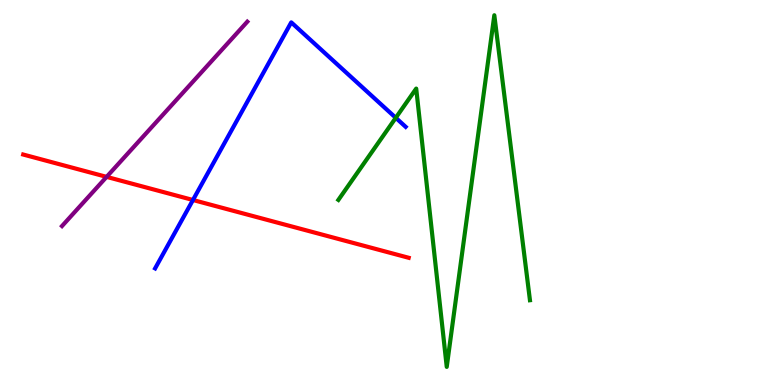[{'lines': ['blue', 'red'], 'intersections': [{'x': 2.49, 'y': 4.81}]}, {'lines': ['green', 'red'], 'intersections': []}, {'lines': ['purple', 'red'], 'intersections': [{'x': 1.38, 'y': 5.41}]}, {'lines': ['blue', 'green'], 'intersections': [{'x': 5.11, 'y': 6.94}]}, {'lines': ['blue', 'purple'], 'intersections': []}, {'lines': ['green', 'purple'], 'intersections': []}]